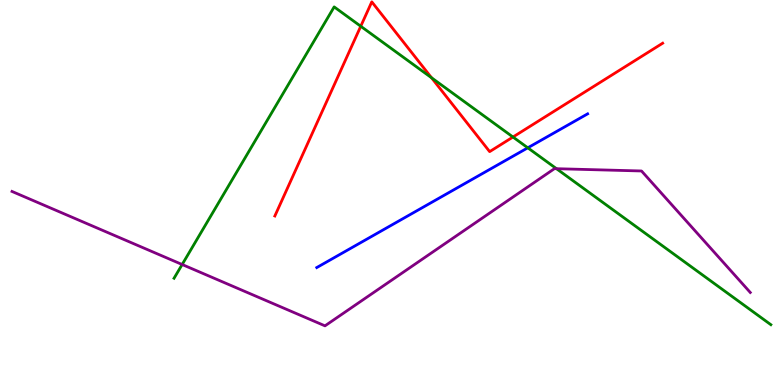[{'lines': ['blue', 'red'], 'intersections': []}, {'lines': ['green', 'red'], 'intersections': [{'x': 4.65, 'y': 9.32}, {'x': 5.57, 'y': 7.98}, {'x': 6.62, 'y': 6.44}]}, {'lines': ['purple', 'red'], 'intersections': []}, {'lines': ['blue', 'green'], 'intersections': [{'x': 6.81, 'y': 6.16}]}, {'lines': ['blue', 'purple'], 'intersections': []}, {'lines': ['green', 'purple'], 'intersections': [{'x': 2.35, 'y': 3.13}, {'x': 7.18, 'y': 5.62}]}]